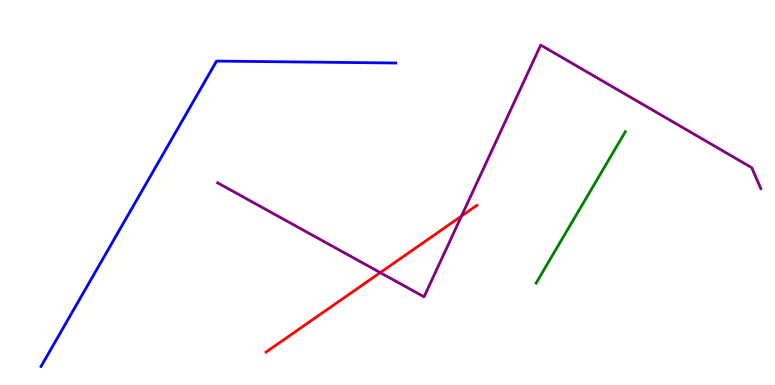[{'lines': ['blue', 'red'], 'intersections': []}, {'lines': ['green', 'red'], 'intersections': []}, {'lines': ['purple', 'red'], 'intersections': [{'x': 4.91, 'y': 2.92}, {'x': 5.95, 'y': 4.39}]}, {'lines': ['blue', 'green'], 'intersections': []}, {'lines': ['blue', 'purple'], 'intersections': []}, {'lines': ['green', 'purple'], 'intersections': []}]